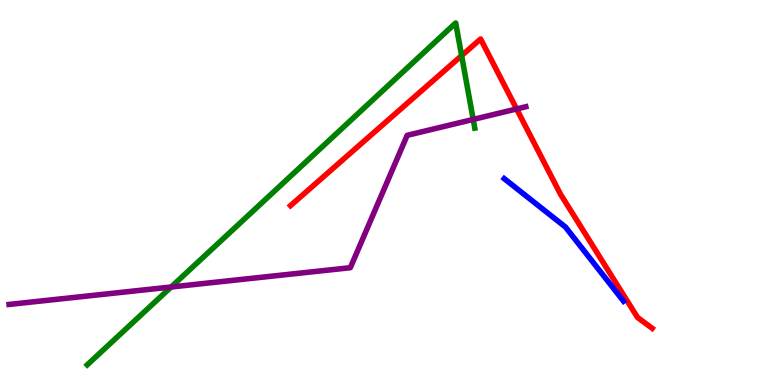[{'lines': ['blue', 'red'], 'intersections': []}, {'lines': ['green', 'red'], 'intersections': [{'x': 5.96, 'y': 8.56}]}, {'lines': ['purple', 'red'], 'intersections': [{'x': 6.67, 'y': 7.17}]}, {'lines': ['blue', 'green'], 'intersections': []}, {'lines': ['blue', 'purple'], 'intersections': []}, {'lines': ['green', 'purple'], 'intersections': [{'x': 2.21, 'y': 2.55}, {'x': 6.11, 'y': 6.9}]}]